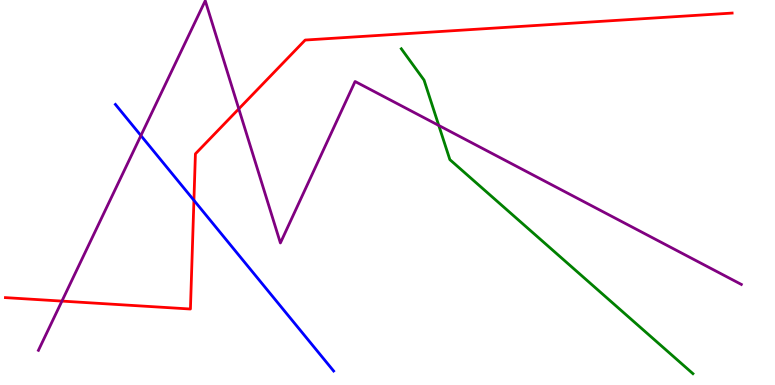[{'lines': ['blue', 'red'], 'intersections': [{'x': 2.5, 'y': 4.8}]}, {'lines': ['green', 'red'], 'intersections': []}, {'lines': ['purple', 'red'], 'intersections': [{'x': 0.799, 'y': 2.18}, {'x': 3.08, 'y': 7.17}]}, {'lines': ['blue', 'green'], 'intersections': []}, {'lines': ['blue', 'purple'], 'intersections': [{'x': 1.82, 'y': 6.48}]}, {'lines': ['green', 'purple'], 'intersections': [{'x': 5.66, 'y': 6.74}]}]